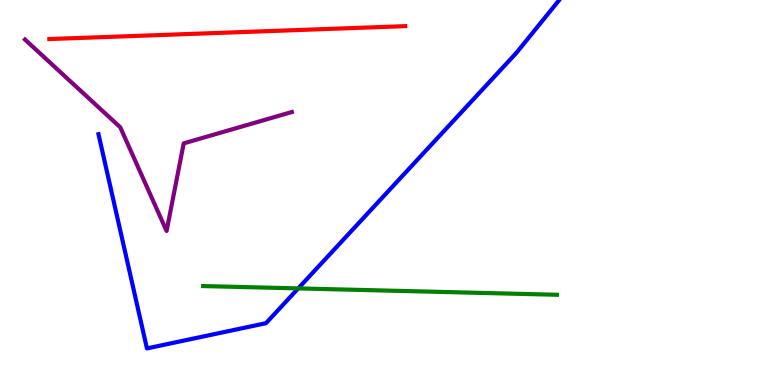[{'lines': ['blue', 'red'], 'intersections': []}, {'lines': ['green', 'red'], 'intersections': []}, {'lines': ['purple', 'red'], 'intersections': []}, {'lines': ['blue', 'green'], 'intersections': [{'x': 3.85, 'y': 2.51}]}, {'lines': ['blue', 'purple'], 'intersections': []}, {'lines': ['green', 'purple'], 'intersections': []}]